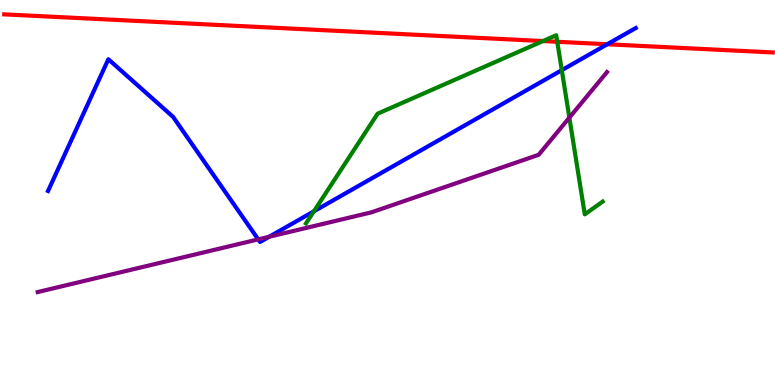[{'lines': ['blue', 'red'], 'intersections': [{'x': 7.84, 'y': 8.85}]}, {'lines': ['green', 'red'], 'intersections': [{'x': 7.01, 'y': 8.93}, {'x': 7.19, 'y': 8.91}]}, {'lines': ['purple', 'red'], 'intersections': []}, {'lines': ['blue', 'green'], 'intersections': [{'x': 4.05, 'y': 4.51}, {'x': 7.25, 'y': 8.18}]}, {'lines': ['blue', 'purple'], 'intersections': [{'x': 3.33, 'y': 3.78}, {'x': 3.47, 'y': 3.85}]}, {'lines': ['green', 'purple'], 'intersections': [{'x': 7.35, 'y': 6.94}]}]